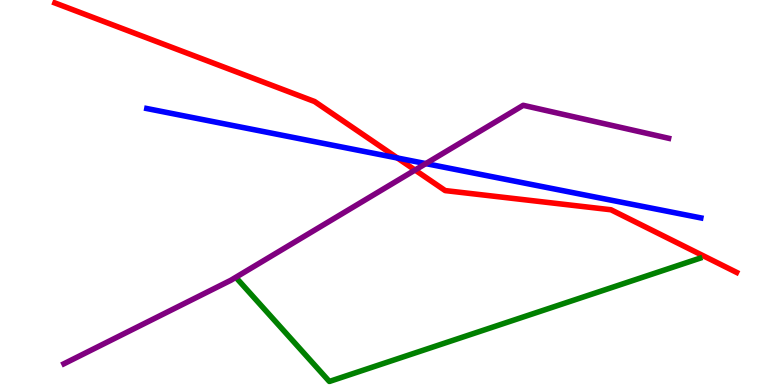[{'lines': ['blue', 'red'], 'intersections': [{'x': 5.13, 'y': 5.9}]}, {'lines': ['green', 'red'], 'intersections': []}, {'lines': ['purple', 'red'], 'intersections': [{'x': 5.36, 'y': 5.58}]}, {'lines': ['blue', 'green'], 'intersections': []}, {'lines': ['blue', 'purple'], 'intersections': [{'x': 5.49, 'y': 5.75}]}, {'lines': ['green', 'purple'], 'intersections': []}]